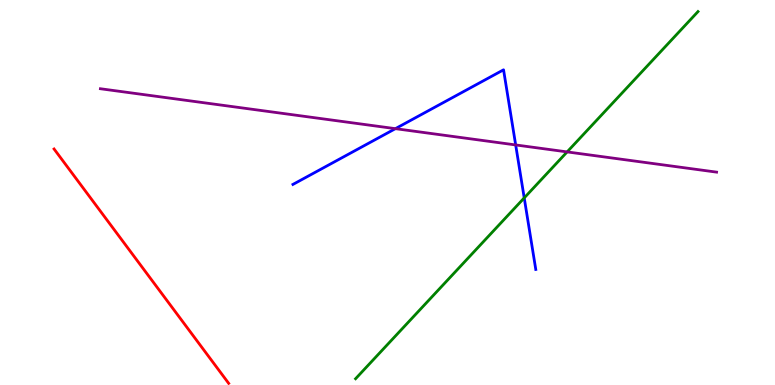[{'lines': ['blue', 'red'], 'intersections': []}, {'lines': ['green', 'red'], 'intersections': []}, {'lines': ['purple', 'red'], 'intersections': []}, {'lines': ['blue', 'green'], 'intersections': [{'x': 6.76, 'y': 4.86}]}, {'lines': ['blue', 'purple'], 'intersections': [{'x': 5.1, 'y': 6.66}, {'x': 6.65, 'y': 6.24}]}, {'lines': ['green', 'purple'], 'intersections': [{'x': 7.32, 'y': 6.05}]}]